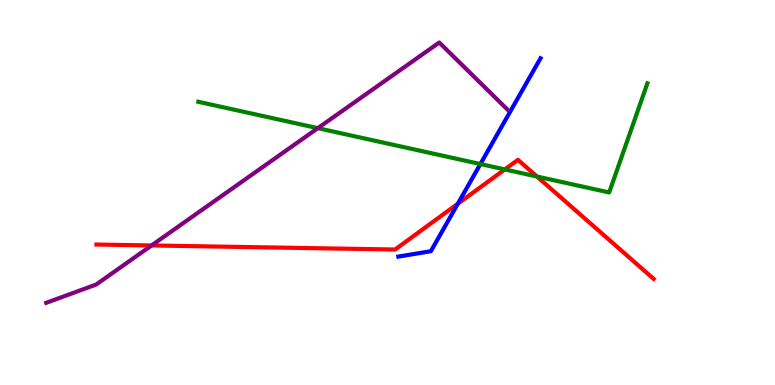[{'lines': ['blue', 'red'], 'intersections': [{'x': 5.91, 'y': 4.71}]}, {'lines': ['green', 'red'], 'intersections': [{'x': 6.51, 'y': 5.6}, {'x': 6.93, 'y': 5.41}]}, {'lines': ['purple', 'red'], 'intersections': [{'x': 1.96, 'y': 3.62}]}, {'lines': ['blue', 'green'], 'intersections': [{'x': 6.2, 'y': 5.74}]}, {'lines': ['blue', 'purple'], 'intersections': []}, {'lines': ['green', 'purple'], 'intersections': [{'x': 4.1, 'y': 6.67}]}]